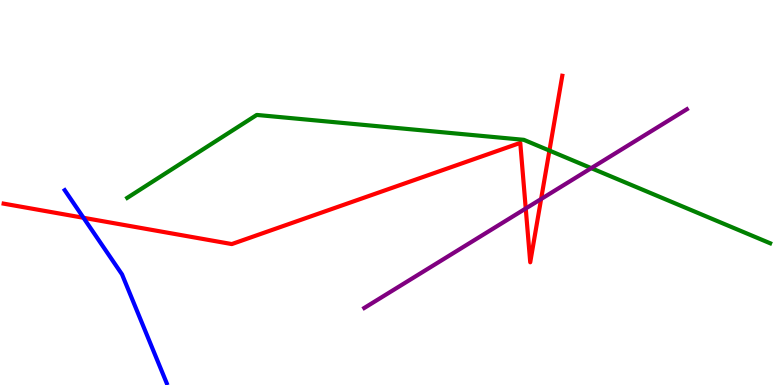[{'lines': ['blue', 'red'], 'intersections': [{'x': 1.08, 'y': 4.34}]}, {'lines': ['green', 'red'], 'intersections': [{'x': 7.09, 'y': 6.09}]}, {'lines': ['purple', 'red'], 'intersections': [{'x': 6.78, 'y': 4.58}, {'x': 6.98, 'y': 4.83}]}, {'lines': ['blue', 'green'], 'intersections': []}, {'lines': ['blue', 'purple'], 'intersections': []}, {'lines': ['green', 'purple'], 'intersections': [{'x': 7.63, 'y': 5.63}]}]